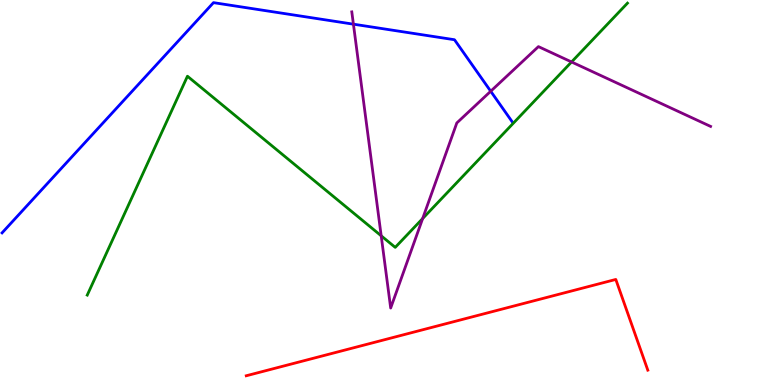[{'lines': ['blue', 'red'], 'intersections': []}, {'lines': ['green', 'red'], 'intersections': []}, {'lines': ['purple', 'red'], 'intersections': []}, {'lines': ['blue', 'green'], 'intersections': []}, {'lines': ['blue', 'purple'], 'intersections': [{'x': 4.56, 'y': 9.37}, {'x': 6.33, 'y': 7.63}]}, {'lines': ['green', 'purple'], 'intersections': [{'x': 4.92, 'y': 3.88}, {'x': 5.45, 'y': 4.32}, {'x': 7.37, 'y': 8.39}]}]